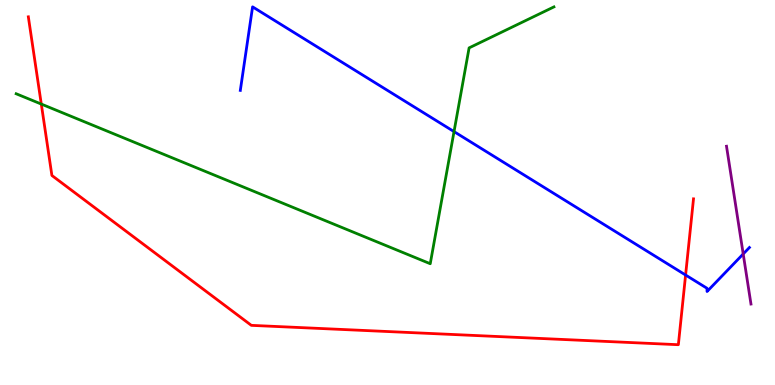[{'lines': ['blue', 'red'], 'intersections': [{'x': 8.85, 'y': 2.86}]}, {'lines': ['green', 'red'], 'intersections': [{'x': 0.533, 'y': 7.3}]}, {'lines': ['purple', 'red'], 'intersections': []}, {'lines': ['blue', 'green'], 'intersections': [{'x': 5.86, 'y': 6.58}]}, {'lines': ['blue', 'purple'], 'intersections': [{'x': 9.59, 'y': 3.4}]}, {'lines': ['green', 'purple'], 'intersections': []}]